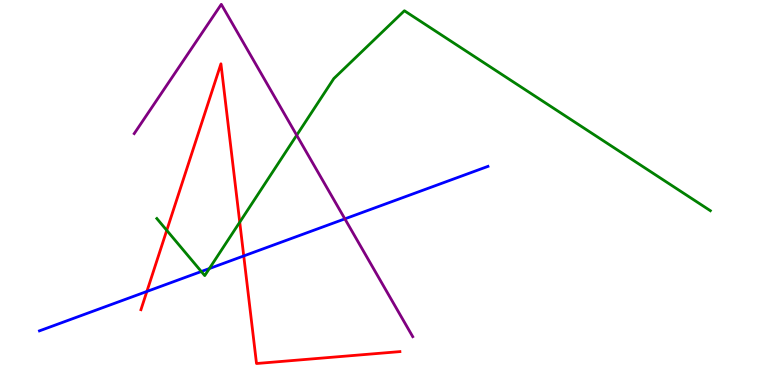[{'lines': ['blue', 'red'], 'intersections': [{'x': 1.9, 'y': 2.43}, {'x': 3.15, 'y': 3.35}]}, {'lines': ['green', 'red'], 'intersections': [{'x': 2.15, 'y': 4.02}, {'x': 3.09, 'y': 4.23}]}, {'lines': ['purple', 'red'], 'intersections': []}, {'lines': ['blue', 'green'], 'intersections': [{'x': 2.6, 'y': 2.95}, {'x': 2.7, 'y': 3.02}]}, {'lines': ['blue', 'purple'], 'intersections': [{'x': 4.45, 'y': 4.32}]}, {'lines': ['green', 'purple'], 'intersections': [{'x': 3.83, 'y': 6.49}]}]